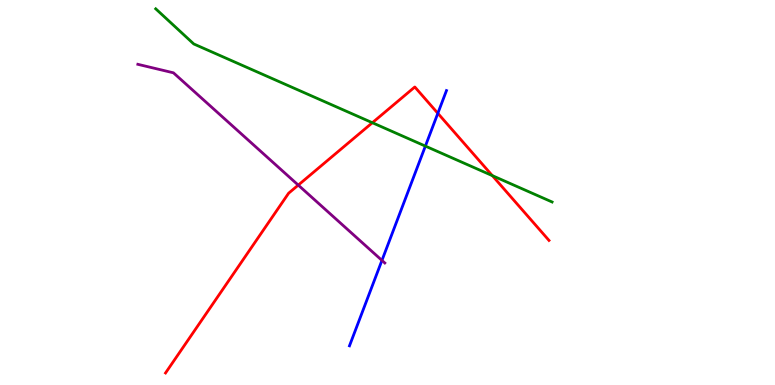[{'lines': ['blue', 'red'], 'intersections': [{'x': 5.65, 'y': 7.06}]}, {'lines': ['green', 'red'], 'intersections': [{'x': 4.8, 'y': 6.81}, {'x': 6.35, 'y': 5.44}]}, {'lines': ['purple', 'red'], 'intersections': [{'x': 3.85, 'y': 5.19}]}, {'lines': ['blue', 'green'], 'intersections': [{'x': 5.49, 'y': 6.21}]}, {'lines': ['blue', 'purple'], 'intersections': [{'x': 4.93, 'y': 3.24}]}, {'lines': ['green', 'purple'], 'intersections': []}]